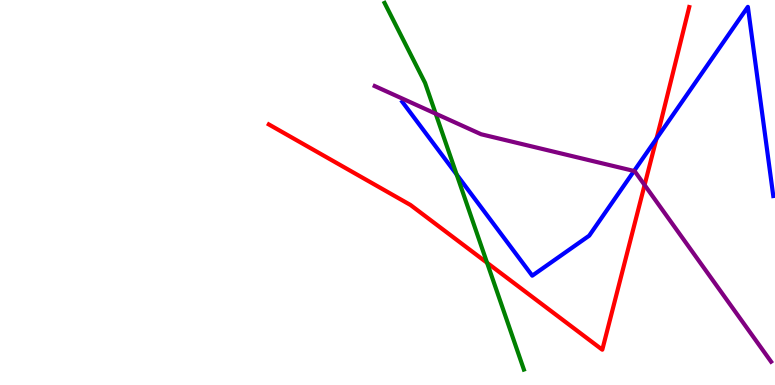[{'lines': ['blue', 'red'], 'intersections': [{'x': 8.47, 'y': 6.4}]}, {'lines': ['green', 'red'], 'intersections': [{'x': 6.28, 'y': 3.17}]}, {'lines': ['purple', 'red'], 'intersections': [{'x': 8.32, 'y': 5.19}]}, {'lines': ['blue', 'green'], 'intersections': [{'x': 5.89, 'y': 5.47}]}, {'lines': ['blue', 'purple'], 'intersections': [{'x': 8.18, 'y': 5.56}]}, {'lines': ['green', 'purple'], 'intersections': [{'x': 5.62, 'y': 7.05}]}]